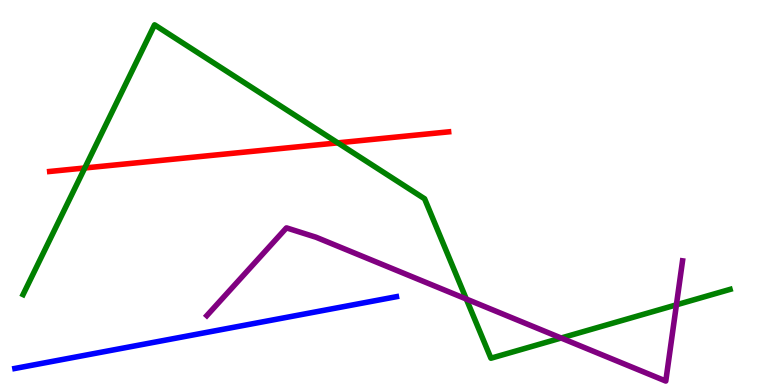[{'lines': ['blue', 'red'], 'intersections': []}, {'lines': ['green', 'red'], 'intersections': [{'x': 1.09, 'y': 5.64}, {'x': 4.36, 'y': 6.29}]}, {'lines': ['purple', 'red'], 'intersections': []}, {'lines': ['blue', 'green'], 'intersections': []}, {'lines': ['blue', 'purple'], 'intersections': []}, {'lines': ['green', 'purple'], 'intersections': [{'x': 6.02, 'y': 2.23}, {'x': 7.24, 'y': 1.22}, {'x': 8.73, 'y': 2.08}]}]